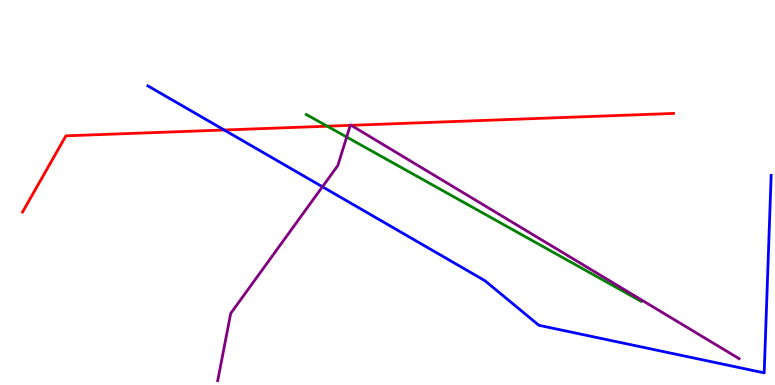[{'lines': ['blue', 'red'], 'intersections': [{'x': 2.89, 'y': 6.62}]}, {'lines': ['green', 'red'], 'intersections': [{'x': 4.22, 'y': 6.72}]}, {'lines': ['purple', 'red'], 'intersections': [{'x': 4.52, 'y': 6.74}, {'x': 4.53, 'y': 6.74}]}, {'lines': ['blue', 'green'], 'intersections': []}, {'lines': ['blue', 'purple'], 'intersections': [{'x': 4.16, 'y': 5.15}]}, {'lines': ['green', 'purple'], 'intersections': [{'x': 4.47, 'y': 6.44}]}]